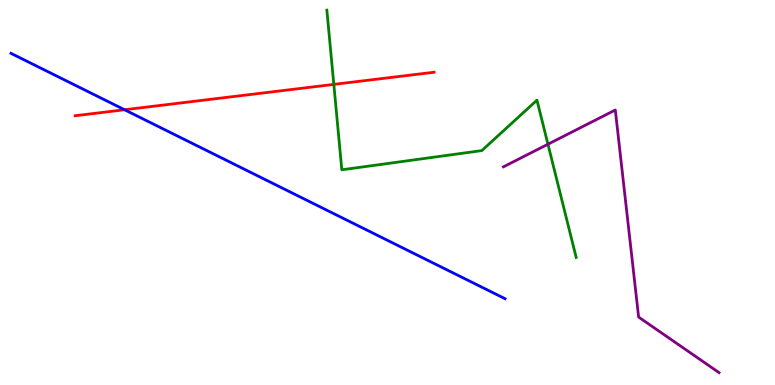[{'lines': ['blue', 'red'], 'intersections': [{'x': 1.61, 'y': 7.15}]}, {'lines': ['green', 'red'], 'intersections': [{'x': 4.31, 'y': 7.81}]}, {'lines': ['purple', 'red'], 'intersections': []}, {'lines': ['blue', 'green'], 'intersections': []}, {'lines': ['blue', 'purple'], 'intersections': []}, {'lines': ['green', 'purple'], 'intersections': [{'x': 7.07, 'y': 6.25}]}]